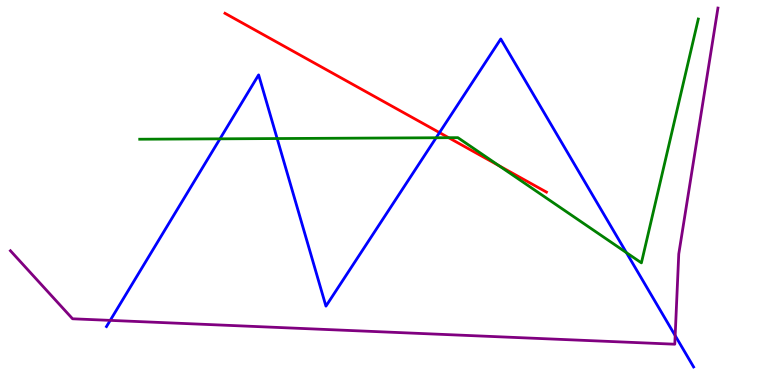[{'lines': ['blue', 'red'], 'intersections': [{'x': 5.67, 'y': 6.56}]}, {'lines': ['green', 'red'], 'intersections': [{'x': 5.79, 'y': 6.42}, {'x': 6.44, 'y': 5.7}]}, {'lines': ['purple', 'red'], 'intersections': []}, {'lines': ['blue', 'green'], 'intersections': [{'x': 2.84, 'y': 6.39}, {'x': 3.58, 'y': 6.4}, {'x': 5.63, 'y': 6.42}, {'x': 8.08, 'y': 3.44}]}, {'lines': ['blue', 'purple'], 'intersections': [{'x': 1.42, 'y': 1.68}, {'x': 8.71, 'y': 1.28}]}, {'lines': ['green', 'purple'], 'intersections': []}]